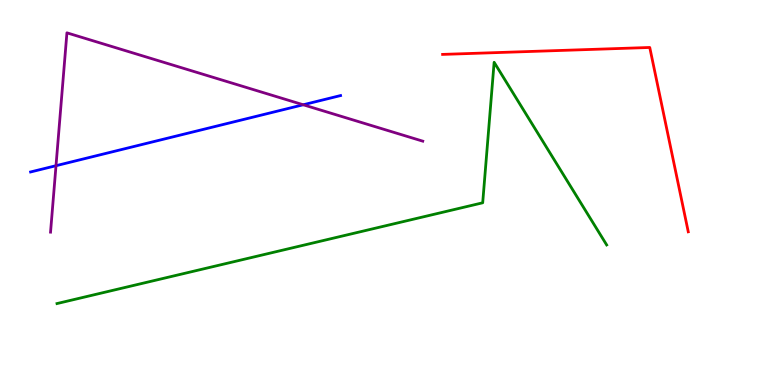[{'lines': ['blue', 'red'], 'intersections': []}, {'lines': ['green', 'red'], 'intersections': []}, {'lines': ['purple', 'red'], 'intersections': []}, {'lines': ['blue', 'green'], 'intersections': []}, {'lines': ['blue', 'purple'], 'intersections': [{'x': 0.723, 'y': 5.7}, {'x': 3.91, 'y': 7.28}]}, {'lines': ['green', 'purple'], 'intersections': []}]